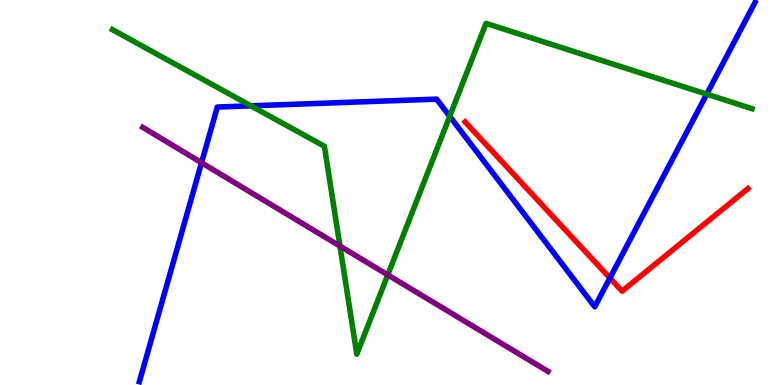[{'lines': ['blue', 'red'], 'intersections': [{'x': 7.87, 'y': 2.78}]}, {'lines': ['green', 'red'], 'intersections': []}, {'lines': ['purple', 'red'], 'intersections': []}, {'lines': ['blue', 'green'], 'intersections': [{'x': 3.24, 'y': 7.25}, {'x': 5.8, 'y': 6.98}, {'x': 9.12, 'y': 7.55}]}, {'lines': ['blue', 'purple'], 'intersections': [{'x': 2.6, 'y': 5.77}]}, {'lines': ['green', 'purple'], 'intersections': [{'x': 4.39, 'y': 3.61}, {'x': 5.0, 'y': 2.86}]}]